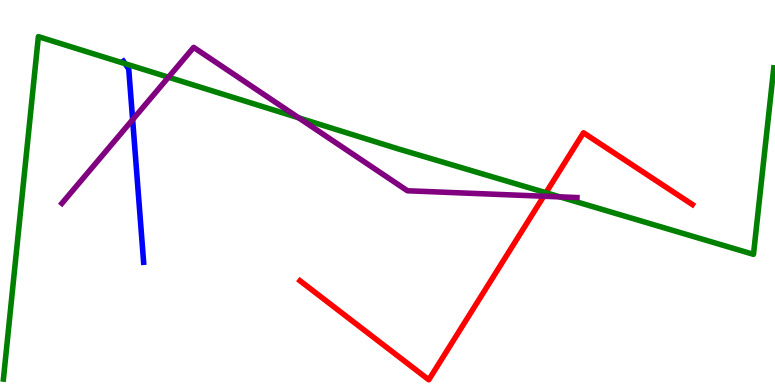[{'lines': ['blue', 'red'], 'intersections': []}, {'lines': ['green', 'red'], 'intersections': [{'x': 7.04, 'y': 4.99}]}, {'lines': ['purple', 'red'], 'intersections': [{'x': 7.02, 'y': 4.9}]}, {'lines': ['blue', 'green'], 'intersections': [{'x': 1.61, 'y': 8.35}]}, {'lines': ['blue', 'purple'], 'intersections': [{'x': 1.71, 'y': 6.89}]}, {'lines': ['green', 'purple'], 'intersections': [{'x': 2.17, 'y': 7.99}, {'x': 3.85, 'y': 6.94}, {'x': 7.22, 'y': 4.89}]}]